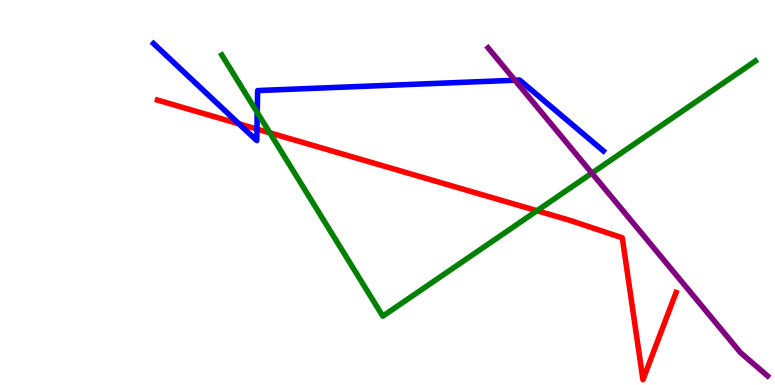[{'lines': ['blue', 'red'], 'intersections': [{'x': 3.08, 'y': 6.78}, {'x': 3.32, 'y': 6.65}]}, {'lines': ['green', 'red'], 'intersections': [{'x': 3.48, 'y': 6.55}, {'x': 6.93, 'y': 4.53}]}, {'lines': ['purple', 'red'], 'intersections': []}, {'lines': ['blue', 'green'], 'intersections': [{'x': 3.32, 'y': 7.08}]}, {'lines': ['blue', 'purple'], 'intersections': [{'x': 6.64, 'y': 7.92}]}, {'lines': ['green', 'purple'], 'intersections': [{'x': 7.64, 'y': 5.5}]}]